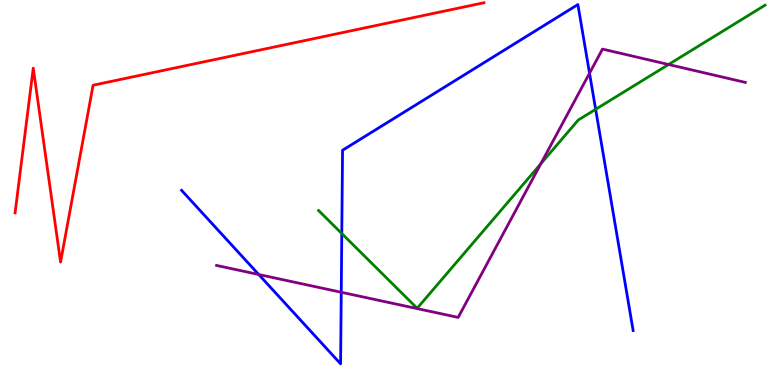[{'lines': ['blue', 'red'], 'intersections': []}, {'lines': ['green', 'red'], 'intersections': []}, {'lines': ['purple', 'red'], 'intersections': []}, {'lines': ['blue', 'green'], 'intersections': [{'x': 4.41, 'y': 3.93}, {'x': 7.69, 'y': 7.16}]}, {'lines': ['blue', 'purple'], 'intersections': [{'x': 3.34, 'y': 2.87}, {'x': 4.4, 'y': 2.41}, {'x': 7.61, 'y': 8.1}]}, {'lines': ['green', 'purple'], 'intersections': [{'x': 6.98, 'y': 5.75}, {'x': 8.63, 'y': 8.32}]}]